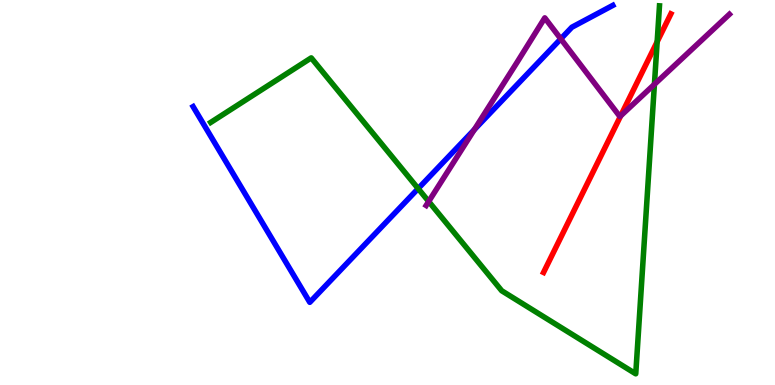[{'lines': ['blue', 'red'], 'intersections': []}, {'lines': ['green', 'red'], 'intersections': [{'x': 8.48, 'y': 8.92}]}, {'lines': ['purple', 'red'], 'intersections': [{'x': 8.01, 'y': 6.99}]}, {'lines': ['blue', 'green'], 'intersections': [{'x': 5.4, 'y': 5.1}]}, {'lines': ['blue', 'purple'], 'intersections': [{'x': 6.12, 'y': 6.63}, {'x': 7.24, 'y': 8.99}]}, {'lines': ['green', 'purple'], 'intersections': [{'x': 5.53, 'y': 4.77}, {'x': 8.44, 'y': 7.81}]}]